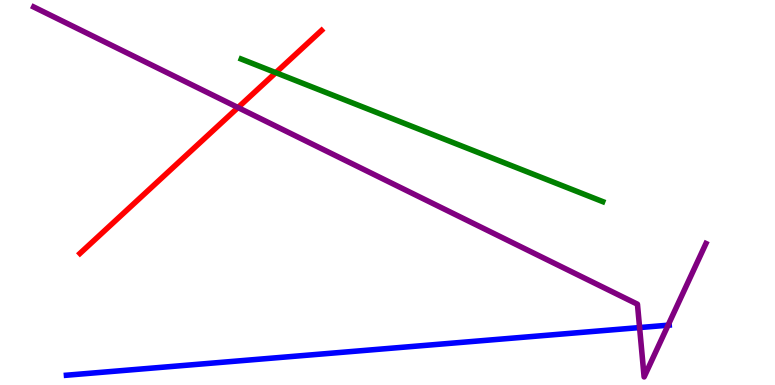[{'lines': ['blue', 'red'], 'intersections': []}, {'lines': ['green', 'red'], 'intersections': [{'x': 3.56, 'y': 8.11}]}, {'lines': ['purple', 'red'], 'intersections': [{'x': 3.07, 'y': 7.21}]}, {'lines': ['blue', 'green'], 'intersections': []}, {'lines': ['blue', 'purple'], 'intersections': [{'x': 8.25, 'y': 1.49}, {'x': 8.62, 'y': 1.55}]}, {'lines': ['green', 'purple'], 'intersections': []}]